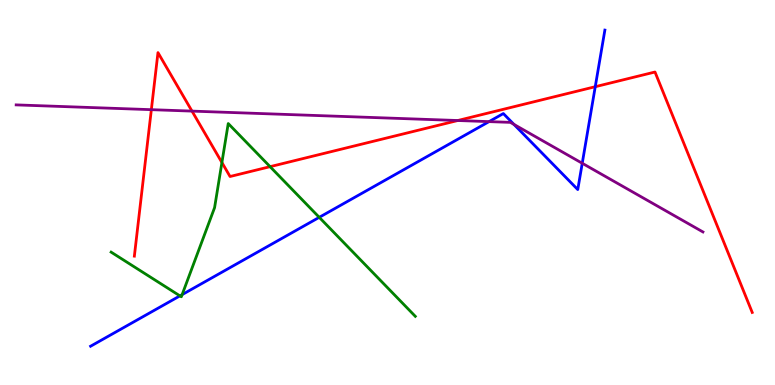[{'lines': ['blue', 'red'], 'intersections': [{'x': 7.68, 'y': 7.75}]}, {'lines': ['green', 'red'], 'intersections': [{'x': 2.86, 'y': 5.78}, {'x': 3.48, 'y': 5.67}]}, {'lines': ['purple', 'red'], 'intersections': [{'x': 1.95, 'y': 7.15}, {'x': 2.48, 'y': 7.11}, {'x': 5.91, 'y': 6.87}]}, {'lines': ['blue', 'green'], 'intersections': [{'x': 2.32, 'y': 2.32}, {'x': 2.35, 'y': 2.35}, {'x': 4.12, 'y': 4.35}]}, {'lines': ['blue', 'purple'], 'intersections': [{'x': 6.31, 'y': 6.84}, {'x': 6.63, 'y': 6.77}, {'x': 7.51, 'y': 5.76}]}, {'lines': ['green', 'purple'], 'intersections': []}]